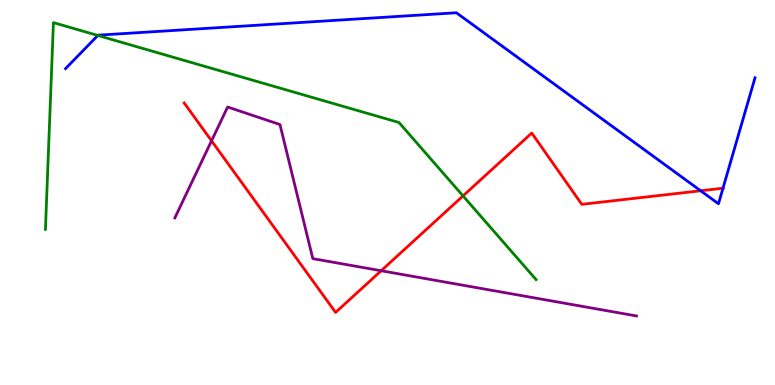[{'lines': ['blue', 'red'], 'intersections': [{'x': 9.04, 'y': 5.05}, {'x': 9.33, 'y': 5.11}]}, {'lines': ['green', 'red'], 'intersections': [{'x': 5.97, 'y': 4.91}]}, {'lines': ['purple', 'red'], 'intersections': [{'x': 2.73, 'y': 6.34}, {'x': 4.92, 'y': 2.97}]}, {'lines': ['blue', 'green'], 'intersections': [{'x': 1.26, 'y': 9.08}]}, {'lines': ['blue', 'purple'], 'intersections': []}, {'lines': ['green', 'purple'], 'intersections': []}]